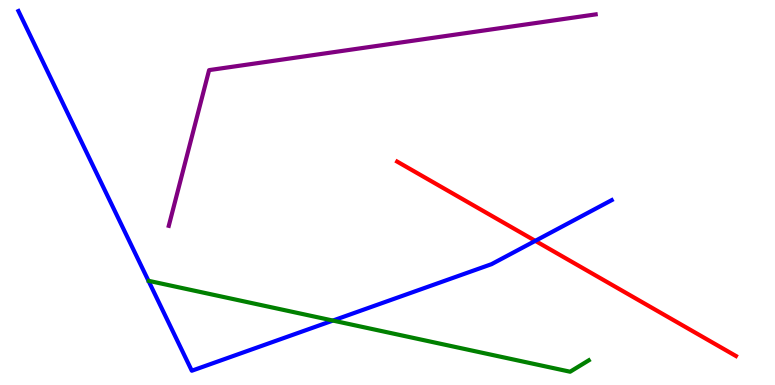[{'lines': ['blue', 'red'], 'intersections': [{'x': 6.91, 'y': 3.74}]}, {'lines': ['green', 'red'], 'intersections': []}, {'lines': ['purple', 'red'], 'intersections': []}, {'lines': ['blue', 'green'], 'intersections': [{'x': 4.3, 'y': 1.67}]}, {'lines': ['blue', 'purple'], 'intersections': []}, {'lines': ['green', 'purple'], 'intersections': []}]